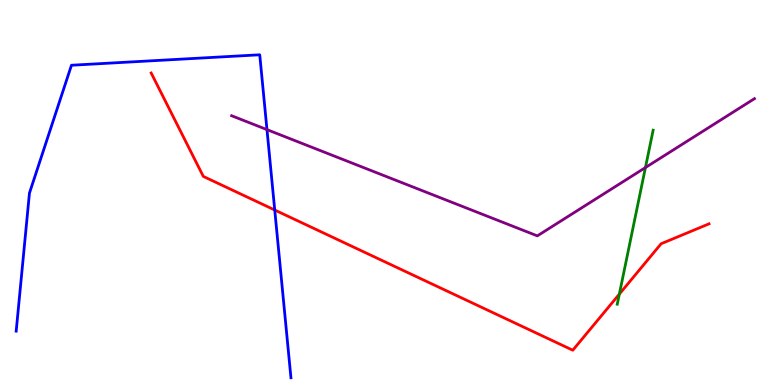[{'lines': ['blue', 'red'], 'intersections': [{'x': 3.55, 'y': 4.55}]}, {'lines': ['green', 'red'], 'intersections': [{'x': 7.99, 'y': 2.36}]}, {'lines': ['purple', 'red'], 'intersections': []}, {'lines': ['blue', 'green'], 'intersections': []}, {'lines': ['blue', 'purple'], 'intersections': [{'x': 3.44, 'y': 6.63}]}, {'lines': ['green', 'purple'], 'intersections': [{'x': 8.33, 'y': 5.65}]}]